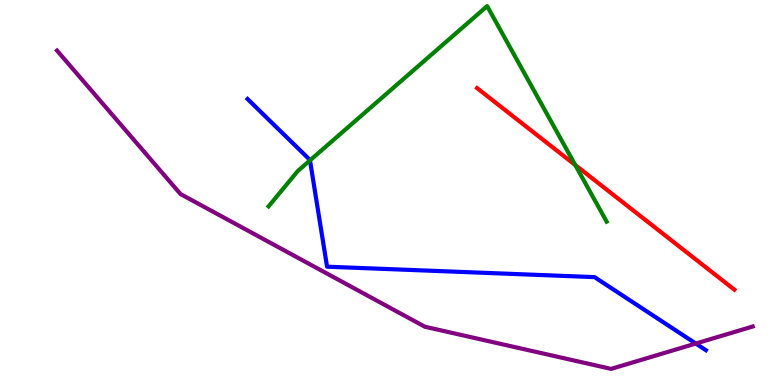[{'lines': ['blue', 'red'], 'intersections': []}, {'lines': ['green', 'red'], 'intersections': [{'x': 7.42, 'y': 5.71}]}, {'lines': ['purple', 'red'], 'intersections': []}, {'lines': ['blue', 'green'], 'intersections': [{'x': 4.0, 'y': 5.83}]}, {'lines': ['blue', 'purple'], 'intersections': [{'x': 8.98, 'y': 1.08}]}, {'lines': ['green', 'purple'], 'intersections': []}]